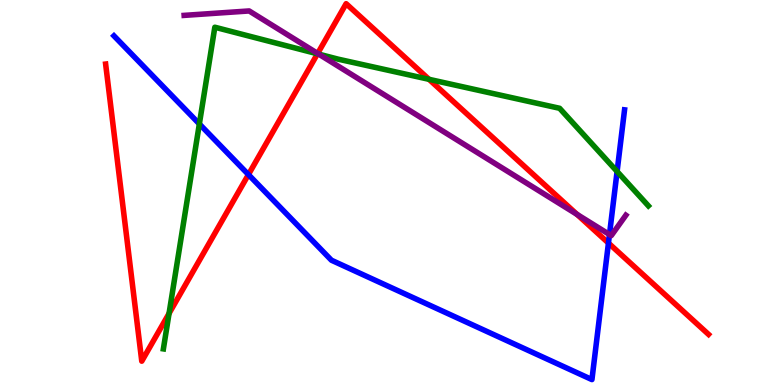[{'lines': ['blue', 'red'], 'intersections': [{'x': 3.21, 'y': 5.47}, {'x': 7.85, 'y': 3.69}]}, {'lines': ['green', 'red'], 'intersections': [{'x': 2.18, 'y': 1.86}, {'x': 4.1, 'y': 8.6}, {'x': 5.54, 'y': 7.94}]}, {'lines': ['purple', 'red'], 'intersections': [{'x': 4.1, 'y': 8.61}, {'x': 7.45, 'y': 4.43}]}, {'lines': ['blue', 'green'], 'intersections': [{'x': 2.57, 'y': 6.78}, {'x': 7.96, 'y': 5.55}]}, {'lines': ['blue', 'purple'], 'intersections': [{'x': 7.86, 'y': 3.91}]}, {'lines': ['green', 'purple'], 'intersections': [{'x': 4.11, 'y': 8.59}]}]